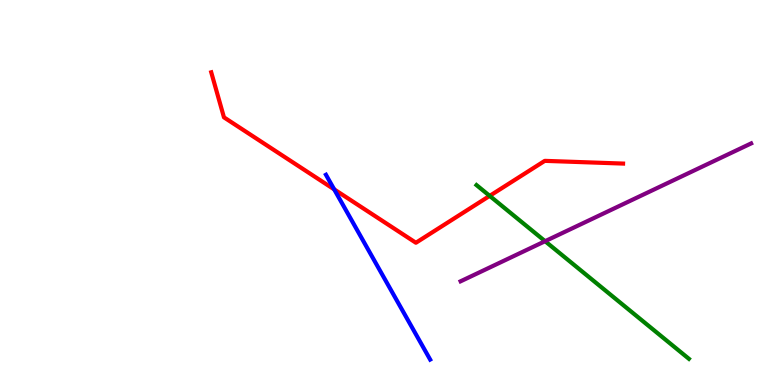[{'lines': ['blue', 'red'], 'intersections': [{'x': 4.31, 'y': 5.08}]}, {'lines': ['green', 'red'], 'intersections': [{'x': 6.32, 'y': 4.91}]}, {'lines': ['purple', 'red'], 'intersections': []}, {'lines': ['blue', 'green'], 'intersections': []}, {'lines': ['blue', 'purple'], 'intersections': []}, {'lines': ['green', 'purple'], 'intersections': [{'x': 7.03, 'y': 3.74}]}]